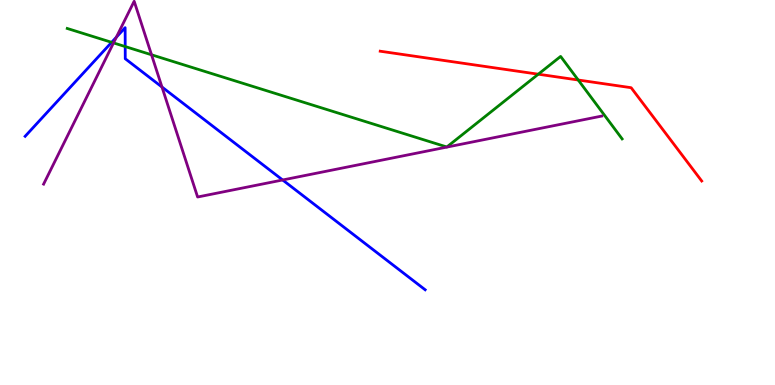[{'lines': ['blue', 'red'], 'intersections': []}, {'lines': ['green', 'red'], 'intersections': [{'x': 6.95, 'y': 8.07}, {'x': 7.46, 'y': 7.92}]}, {'lines': ['purple', 'red'], 'intersections': []}, {'lines': ['blue', 'green'], 'intersections': [{'x': 1.44, 'y': 8.9}, {'x': 1.62, 'y': 8.79}]}, {'lines': ['blue', 'purple'], 'intersections': [{'x': 1.5, 'y': 9.03}, {'x': 2.09, 'y': 7.74}, {'x': 3.65, 'y': 5.33}]}, {'lines': ['green', 'purple'], 'intersections': [{'x': 1.46, 'y': 8.89}, {'x': 1.96, 'y': 8.58}]}]